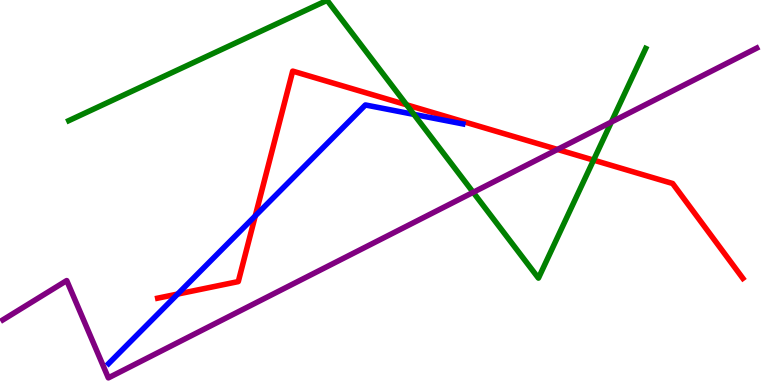[{'lines': ['blue', 'red'], 'intersections': [{'x': 2.29, 'y': 2.36}, {'x': 3.29, 'y': 4.39}]}, {'lines': ['green', 'red'], 'intersections': [{'x': 5.25, 'y': 7.28}, {'x': 7.66, 'y': 5.84}]}, {'lines': ['purple', 'red'], 'intersections': [{'x': 7.19, 'y': 6.12}]}, {'lines': ['blue', 'green'], 'intersections': [{'x': 5.34, 'y': 7.03}]}, {'lines': ['blue', 'purple'], 'intersections': []}, {'lines': ['green', 'purple'], 'intersections': [{'x': 6.11, 'y': 5.0}, {'x': 7.89, 'y': 6.83}]}]